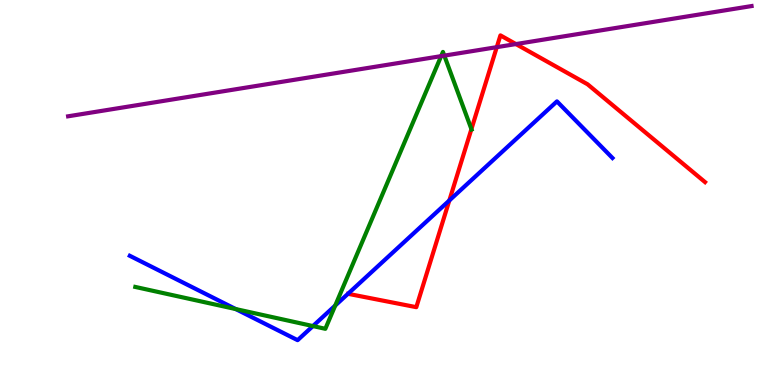[{'lines': ['blue', 'red'], 'intersections': [{'x': 5.8, 'y': 4.79}]}, {'lines': ['green', 'red'], 'intersections': [{'x': 6.08, 'y': 6.65}]}, {'lines': ['purple', 'red'], 'intersections': [{'x': 6.41, 'y': 8.78}, {'x': 6.66, 'y': 8.86}]}, {'lines': ['blue', 'green'], 'intersections': [{'x': 3.04, 'y': 1.97}, {'x': 4.04, 'y': 1.53}, {'x': 4.33, 'y': 2.06}]}, {'lines': ['blue', 'purple'], 'intersections': []}, {'lines': ['green', 'purple'], 'intersections': [{'x': 5.69, 'y': 8.54}, {'x': 5.73, 'y': 8.56}]}]